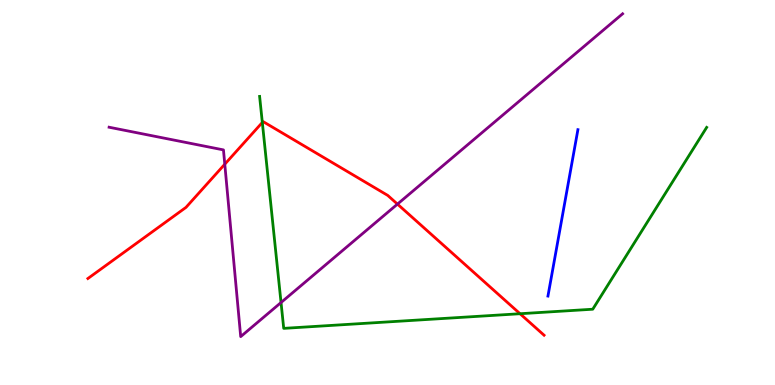[{'lines': ['blue', 'red'], 'intersections': []}, {'lines': ['green', 'red'], 'intersections': [{'x': 3.38, 'y': 6.82}, {'x': 6.71, 'y': 1.85}]}, {'lines': ['purple', 'red'], 'intersections': [{'x': 2.9, 'y': 5.73}, {'x': 5.13, 'y': 4.7}]}, {'lines': ['blue', 'green'], 'intersections': []}, {'lines': ['blue', 'purple'], 'intersections': []}, {'lines': ['green', 'purple'], 'intersections': [{'x': 3.63, 'y': 2.14}]}]